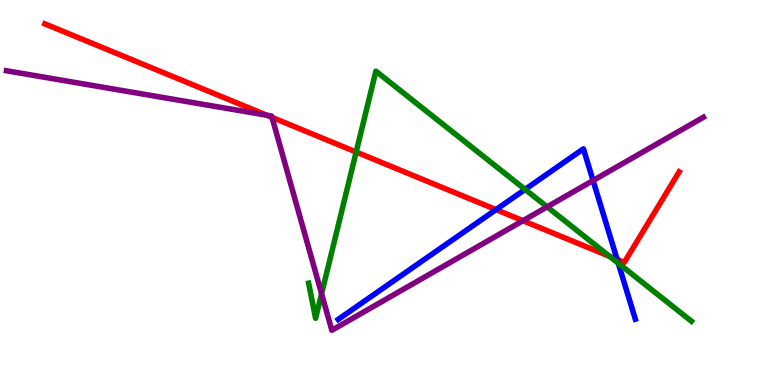[{'lines': ['blue', 'red'], 'intersections': [{'x': 6.4, 'y': 4.56}, {'x': 7.96, 'y': 3.26}]}, {'lines': ['green', 'red'], 'intersections': [{'x': 4.6, 'y': 6.05}, {'x': 7.87, 'y': 3.34}]}, {'lines': ['purple', 'red'], 'intersections': [{'x': 3.44, 'y': 7.01}, {'x': 3.51, 'y': 6.95}, {'x': 6.75, 'y': 4.27}]}, {'lines': ['blue', 'green'], 'intersections': [{'x': 6.78, 'y': 5.08}, {'x': 7.98, 'y': 3.16}]}, {'lines': ['blue', 'purple'], 'intersections': [{'x': 7.65, 'y': 5.31}]}, {'lines': ['green', 'purple'], 'intersections': [{'x': 4.15, 'y': 2.37}, {'x': 7.06, 'y': 4.63}]}]